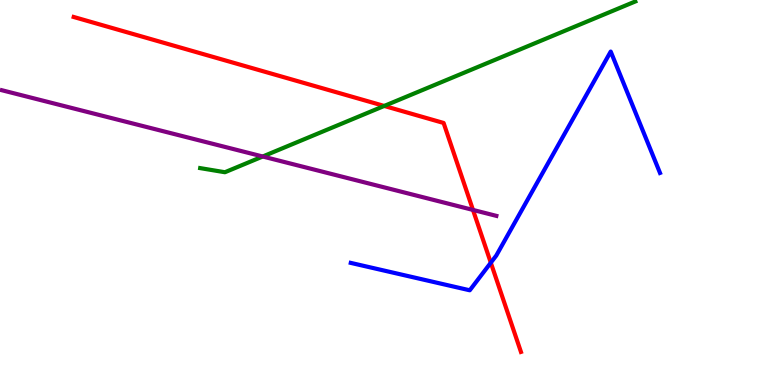[{'lines': ['blue', 'red'], 'intersections': [{'x': 6.33, 'y': 3.18}]}, {'lines': ['green', 'red'], 'intersections': [{'x': 4.96, 'y': 7.25}]}, {'lines': ['purple', 'red'], 'intersections': [{'x': 6.1, 'y': 4.55}]}, {'lines': ['blue', 'green'], 'intersections': []}, {'lines': ['blue', 'purple'], 'intersections': []}, {'lines': ['green', 'purple'], 'intersections': [{'x': 3.39, 'y': 5.93}]}]